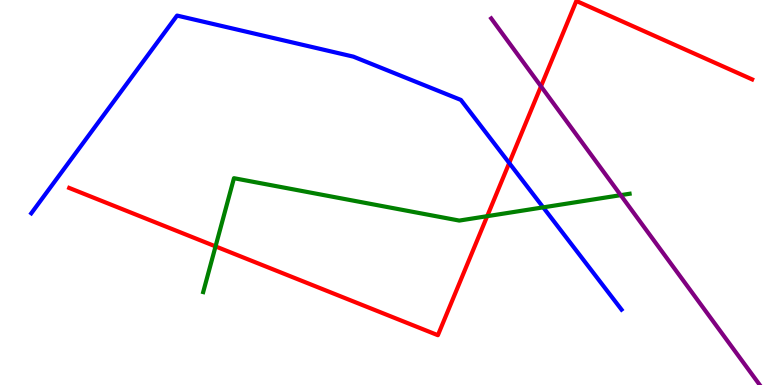[{'lines': ['blue', 'red'], 'intersections': [{'x': 6.57, 'y': 5.77}]}, {'lines': ['green', 'red'], 'intersections': [{'x': 2.78, 'y': 3.6}, {'x': 6.29, 'y': 4.38}]}, {'lines': ['purple', 'red'], 'intersections': [{'x': 6.98, 'y': 7.76}]}, {'lines': ['blue', 'green'], 'intersections': [{'x': 7.01, 'y': 4.61}]}, {'lines': ['blue', 'purple'], 'intersections': []}, {'lines': ['green', 'purple'], 'intersections': [{'x': 8.01, 'y': 4.93}]}]